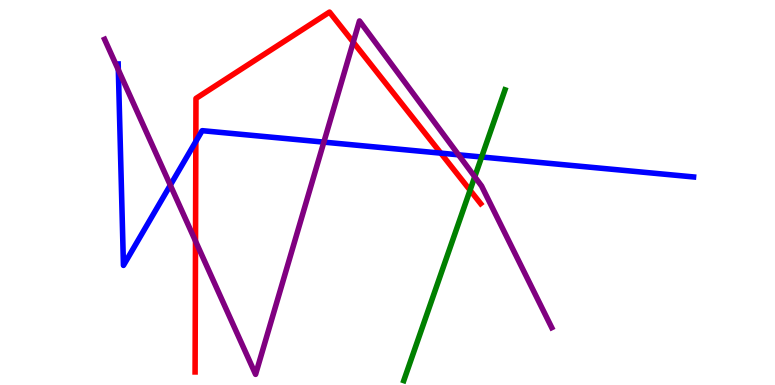[{'lines': ['blue', 'red'], 'intersections': [{'x': 2.53, 'y': 6.33}, {'x': 5.69, 'y': 6.02}]}, {'lines': ['green', 'red'], 'intersections': [{'x': 6.07, 'y': 5.06}]}, {'lines': ['purple', 'red'], 'intersections': [{'x': 2.52, 'y': 3.74}, {'x': 4.56, 'y': 8.9}]}, {'lines': ['blue', 'green'], 'intersections': [{'x': 6.21, 'y': 5.92}]}, {'lines': ['blue', 'purple'], 'intersections': [{'x': 1.53, 'y': 8.19}, {'x': 2.2, 'y': 5.19}, {'x': 4.18, 'y': 6.31}, {'x': 5.92, 'y': 5.98}]}, {'lines': ['green', 'purple'], 'intersections': [{'x': 6.13, 'y': 5.41}]}]